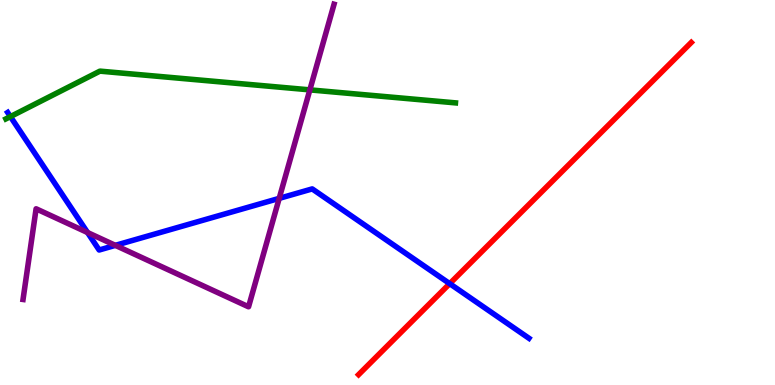[{'lines': ['blue', 'red'], 'intersections': [{'x': 5.8, 'y': 2.63}]}, {'lines': ['green', 'red'], 'intersections': []}, {'lines': ['purple', 'red'], 'intersections': []}, {'lines': ['blue', 'green'], 'intersections': [{'x': 0.134, 'y': 6.97}]}, {'lines': ['blue', 'purple'], 'intersections': [{'x': 1.13, 'y': 3.96}, {'x': 1.49, 'y': 3.63}, {'x': 3.6, 'y': 4.85}]}, {'lines': ['green', 'purple'], 'intersections': [{'x': 4.0, 'y': 7.67}]}]